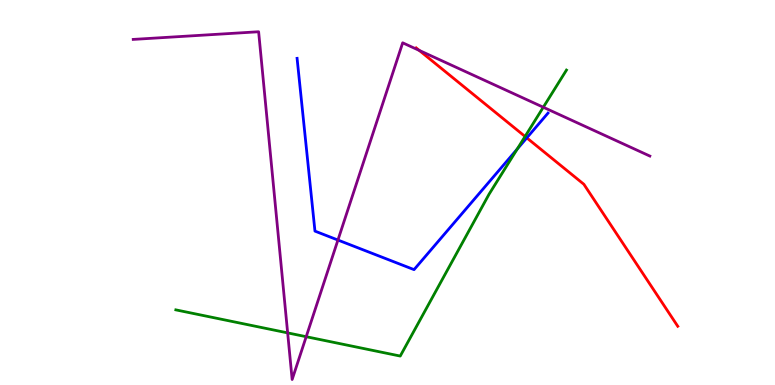[{'lines': ['blue', 'red'], 'intersections': [{'x': 6.8, 'y': 6.42}]}, {'lines': ['green', 'red'], 'intersections': [{'x': 6.78, 'y': 6.46}]}, {'lines': ['purple', 'red'], 'intersections': [{'x': 5.41, 'y': 8.69}]}, {'lines': ['blue', 'green'], 'intersections': [{'x': 6.67, 'y': 6.13}]}, {'lines': ['blue', 'purple'], 'intersections': [{'x': 4.36, 'y': 3.77}]}, {'lines': ['green', 'purple'], 'intersections': [{'x': 3.71, 'y': 1.35}, {'x': 3.95, 'y': 1.25}, {'x': 7.01, 'y': 7.21}]}]